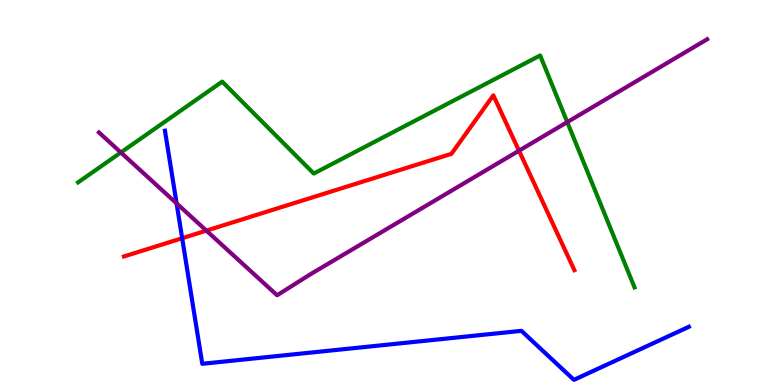[{'lines': ['blue', 'red'], 'intersections': [{'x': 2.35, 'y': 3.81}]}, {'lines': ['green', 'red'], 'intersections': []}, {'lines': ['purple', 'red'], 'intersections': [{'x': 2.66, 'y': 4.01}, {'x': 6.7, 'y': 6.09}]}, {'lines': ['blue', 'green'], 'intersections': []}, {'lines': ['blue', 'purple'], 'intersections': [{'x': 2.28, 'y': 4.72}]}, {'lines': ['green', 'purple'], 'intersections': [{'x': 1.56, 'y': 6.04}, {'x': 7.32, 'y': 6.83}]}]